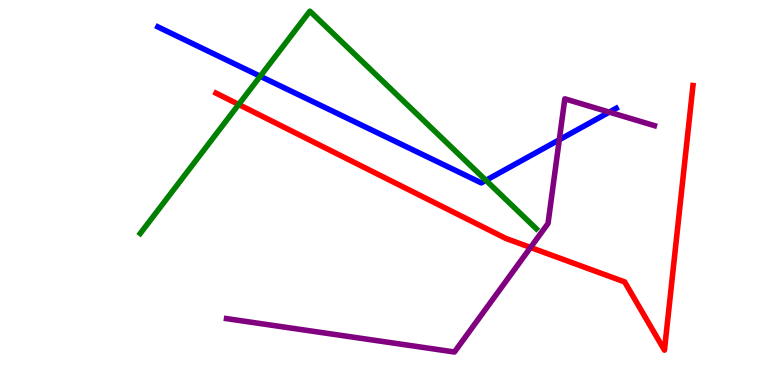[{'lines': ['blue', 'red'], 'intersections': []}, {'lines': ['green', 'red'], 'intersections': [{'x': 3.08, 'y': 7.29}]}, {'lines': ['purple', 'red'], 'intersections': [{'x': 6.85, 'y': 3.57}]}, {'lines': ['blue', 'green'], 'intersections': [{'x': 3.36, 'y': 8.02}, {'x': 6.27, 'y': 5.32}]}, {'lines': ['blue', 'purple'], 'intersections': [{'x': 7.22, 'y': 6.37}, {'x': 7.86, 'y': 7.09}]}, {'lines': ['green', 'purple'], 'intersections': []}]